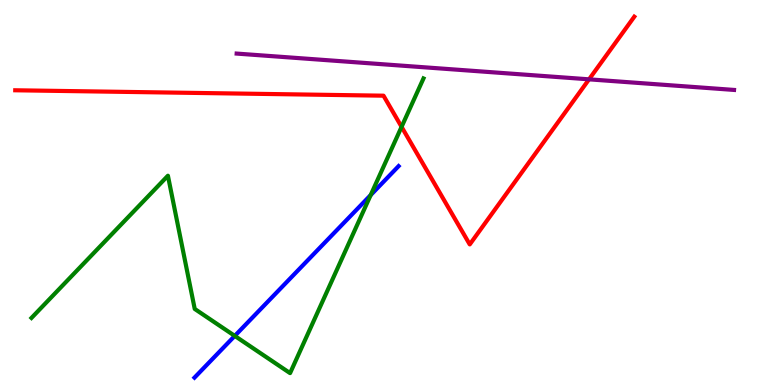[{'lines': ['blue', 'red'], 'intersections': []}, {'lines': ['green', 'red'], 'intersections': [{'x': 5.18, 'y': 6.71}]}, {'lines': ['purple', 'red'], 'intersections': [{'x': 7.6, 'y': 7.94}]}, {'lines': ['blue', 'green'], 'intersections': [{'x': 3.03, 'y': 1.28}, {'x': 4.78, 'y': 4.93}]}, {'lines': ['blue', 'purple'], 'intersections': []}, {'lines': ['green', 'purple'], 'intersections': []}]